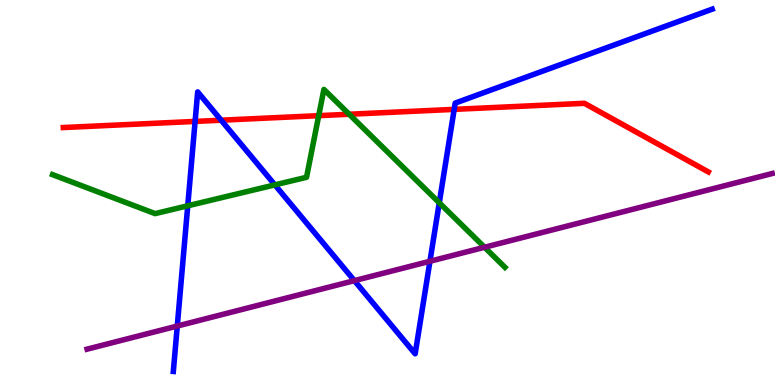[{'lines': ['blue', 'red'], 'intersections': [{'x': 2.52, 'y': 6.85}, {'x': 2.85, 'y': 6.88}, {'x': 5.86, 'y': 7.16}]}, {'lines': ['green', 'red'], 'intersections': [{'x': 4.11, 'y': 7.0}, {'x': 4.51, 'y': 7.03}]}, {'lines': ['purple', 'red'], 'intersections': []}, {'lines': ['blue', 'green'], 'intersections': [{'x': 2.42, 'y': 4.65}, {'x': 3.55, 'y': 5.2}, {'x': 5.67, 'y': 4.73}]}, {'lines': ['blue', 'purple'], 'intersections': [{'x': 2.29, 'y': 1.53}, {'x': 4.57, 'y': 2.71}, {'x': 5.55, 'y': 3.21}]}, {'lines': ['green', 'purple'], 'intersections': [{'x': 6.25, 'y': 3.58}]}]